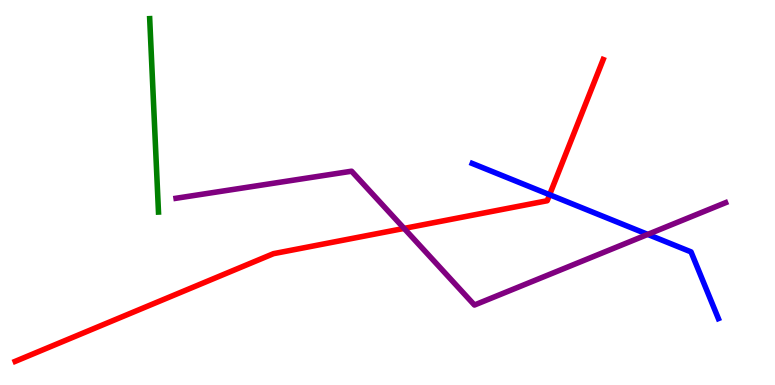[{'lines': ['blue', 'red'], 'intersections': [{'x': 7.09, 'y': 4.94}]}, {'lines': ['green', 'red'], 'intersections': []}, {'lines': ['purple', 'red'], 'intersections': [{'x': 5.21, 'y': 4.07}]}, {'lines': ['blue', 'green'], 'intersections': []}, {'lines': ['blue', 'purple'], 'intersections': [{'x': 8.36, 'y': 3.91}]}, {'lines': ['green', 'purple'], 'intersections': []}]